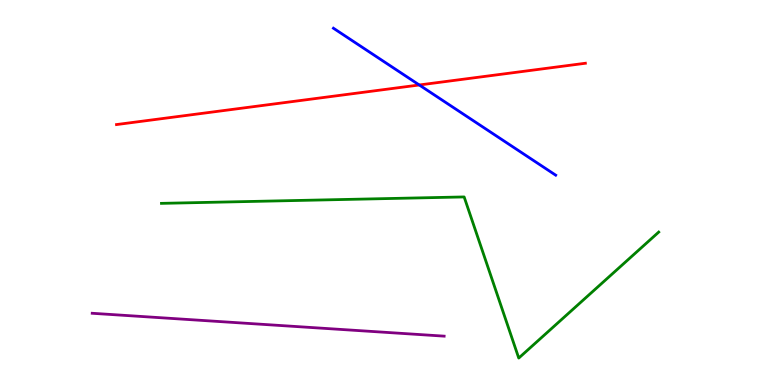[{'lines': ['blue', 'red'], 'intersections': [{'x': 5.41, 'y': 7.79}]}, {'lines': ['green', 'red'], 'intersections': []}, {'lines': ['purple', 'red'], 'intersections': []}, {'lines': ['blue', 'green'], 'intersections': []}, {'lines': ['blue', 'purple'], 'intersections': []}, {'lines': ['green', 'purple'], 'intersections': []}]